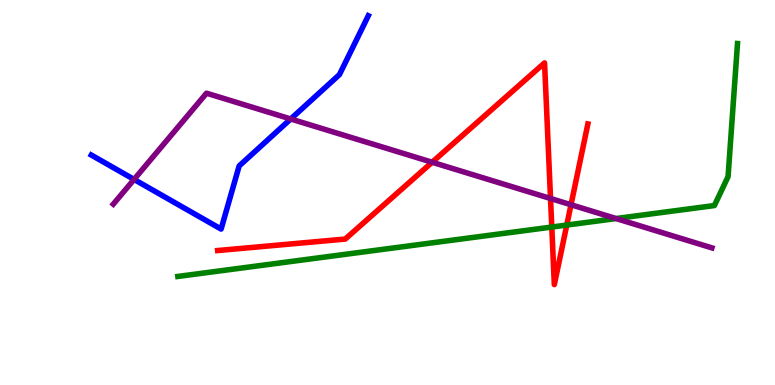[{'lines': ['blue', 'red'], 'intersections': []}, {'lines': ['green', 'red'], 'intersections': [{'x': 7.12, 'y': 4.1}, {'x': 7.31, 'y': 4.15}]}, {'lines': ['purple', 'red'], 'intersections': [{'x': 5.58, 'y': 5.79}, {'x': 7.1, 'y': 4.84}, {'x': 7.37, 'y': 4.68}]}, {'lines': ['blue', 'green'], 'intersections': []}, {'lines': ['blue', 'purple'], 'intersections': [{'x': 1.73, 'y': 5.34}, {'x': 3.75, 'y': 6.91}]}, {'lines': ['green', 'purple'], 'intersections': [{'x': 7.95, 'y': 4.32}]}]